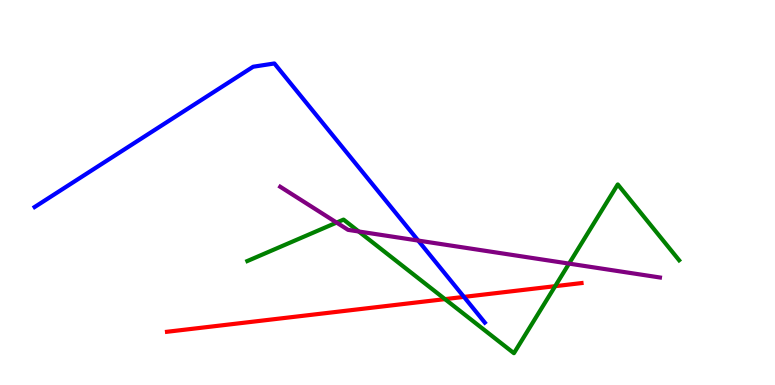[{'lines': ['blue', 'red'], 'intersections': [{'x': 5.99, 'y': 2.29}]}, {'lines': ['green', 'red'], 'intersections': [{'x': 5.74, 'y': 2.23}, {'x': 7.16, 'y': 2.57}]}, {'lines': ['purple', 'red'], 'intersections': []}, {'lines': ['blue', 'green'], 'intersections': []}, {'lines': ['blue', 'purple'], 'intersections': [{'x': 5.4, 'y': 3.75}]}, {'lines': ['green', 'purple'], 'intersections': [{'x': 4.34, 'y': 4.22}, {'x': 4.63, 'y': 3.99}, {'x': 7.34, 'y': 3.15}]}]